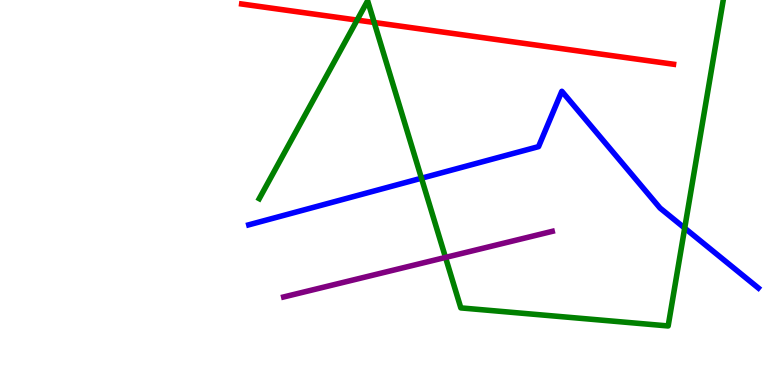[{'lines': ['blue', 'red'], 'intersections': []}, {'lines': ['green', 'red'], 'intersections': [{'x': 4.61, 'y': 9.48}, {'x': 4.83, 'y': 9.42}]}, {'lines': ['purple', 'red'], 'intersections': []}, {'lines': ['blue', 'green'], 'intersections': [{'x': 5.44, 'y': 5.37}, {'x': 8.83, 'y': 4.08}]}, {'lines': ['blue', 'purple'], 'intersections': []}, {'lines': ['green', 'purple'], 'intersections': [{'x': 5.75, 'y': 3.31}]}]